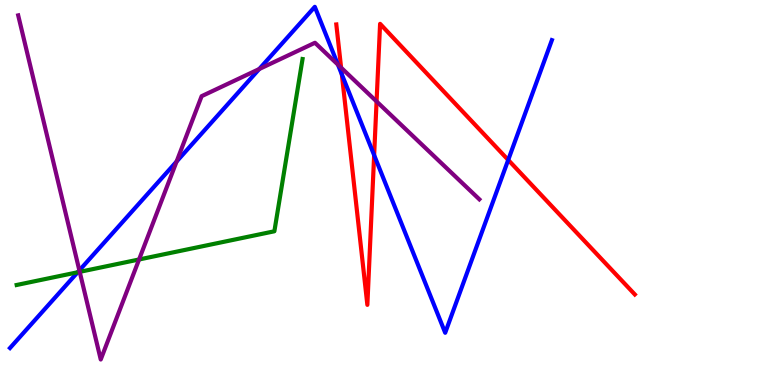[{'lines': ['blue', 'red'], 'intersections': [{'x': 4.41, 'y': 8.07}, {'x': 4.83, 'y': 5.97}, {'x': 6.56, 'y': 5.85}]}, {'lines': ['green', 'red'], 'intersections': []}, {'lines': ['purple', 'red'], 'intersections': [{'x': 4.4, 'y': 8.24}, {'x': 4.86, 'y': 7.37}]}, {'lines': ['blue', 'green'], 'intersections': [{'x': 1.0, 'y': 2.93}]}, {'lines': ['blue', 'purple'], 'intersections': [{'x': 1.02, 'y': 2.98}, {'x': 2.28, 'y': 5.8}, {'x': 3.34, 'y': 8.21}, {'x': 4.36, 'y': 8.32}]}, {'lines': ['green', 'purple'], 'intersections': [{'x': 1.03, 'y': 2.94}, {'x': 1.79, 'y': 3.26}]}]